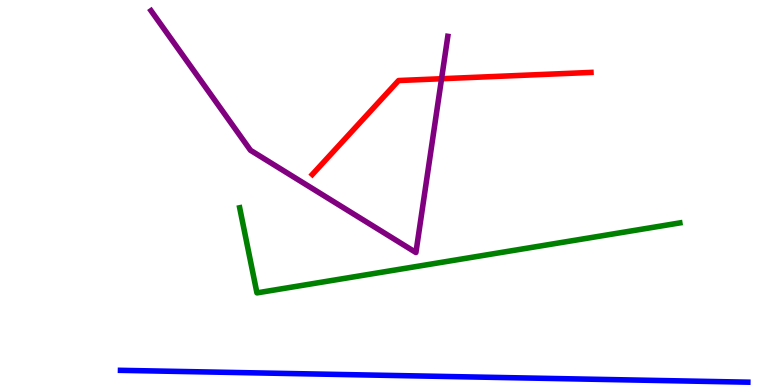[{'lines': ['blue', 'red'], 'intersections': []}, {'lines': ['green', 'red'], 'intersections': []}, {'lines': ['purple', 'red'], 'intersections': [{'x': 5.7, 'y': 7.96}]}, {'lines': ['blue', 'green'], 'intersections': []}, {'lines': ['blue', 'purple'], 'intersections': []}, {'lines': ['green', 'purple'], 'intersections': []}]